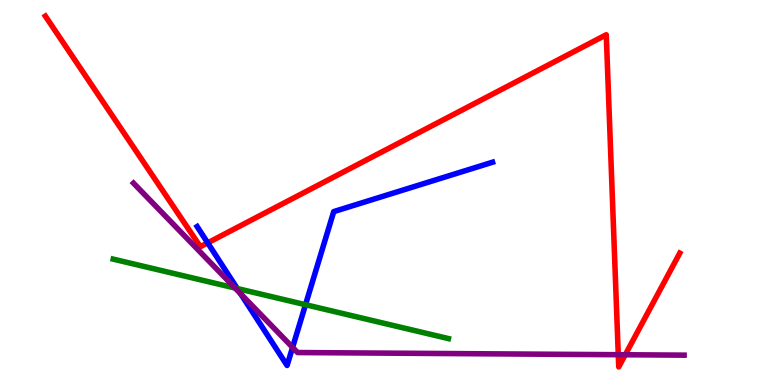[{'lines': ['blue', 'red'], 'intersections': [{'x': 2.68, 'y': 3.69}]}, {'lines': ['green', 'red'], 'intersections': []}, {'lines': ['purple', 'red'], 'intersections': [{'x': 7.98, 'y': 0.787}, {'x': 8.07, 'y': 0.786}]}, {'lines': ['blue', 'green'], 'intersections': [{'x': 3.06, 'y': 2.51}, {'x': 3.94, 'y': 2.09}]}, {'lines': ['blue', 'purple'], 'intersections': [{'x': 3.11, 'y': 2.37}, {'x': 3.78, 'y': 0.977}]}, {'lines': ['green', 'purple'], 'intersections': [{'x': 3.03, 'y': 2.52}]}]